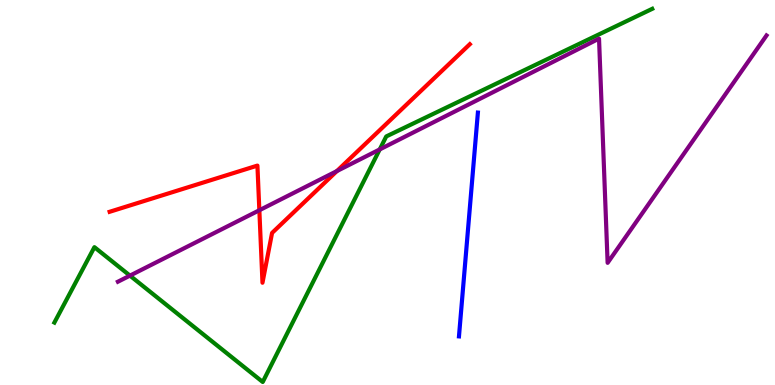[{'lines': ['blue', 'red'], 'intersections': []}, {'lines': ['green', 'red'], 'intersections': []}, {'lines': ['purple', 'red'], 'intersections': [{'x': 3.35, 'y': 4.54}, {'x': 4.35, 'y': 5.56}]}, {'lines': ['blue', 'green'], 'intersections': []}, {'lines': ['blue', 'purple'], 'intersections': []}, {'lines': ['green', 'purple'], 'intersections': [{'x': 1.68, 'y': 2.84}, {'x': 4.9, 'y': 6.12}]}]